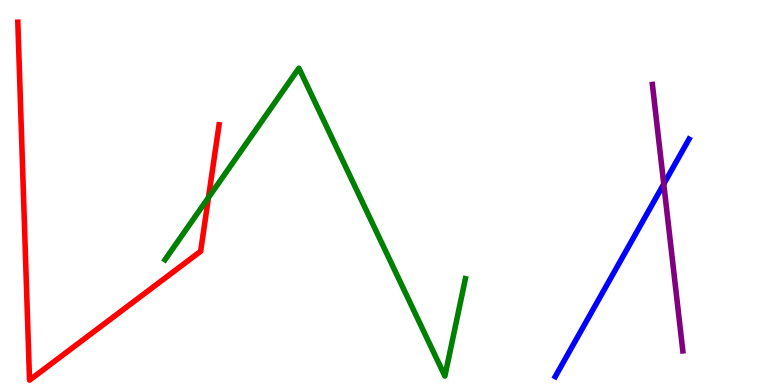[{'lines': ['blue', 'red'], 'intersections': []}, {'lines': ['green', 'red'], 'intersections': [{'x': 2.69, 'y': 4.87}]}, {'lines': ['purple', 'red'], 'intersections': []}, {'lines': ['blue', 'green'], 'intersections': []}, {'lines': ['blue', 'purple'], 'intersections': [{'x': 8.56, 'y': 5.22}]}, {'lines': ['green', 'purple'], 'intersections': []}]